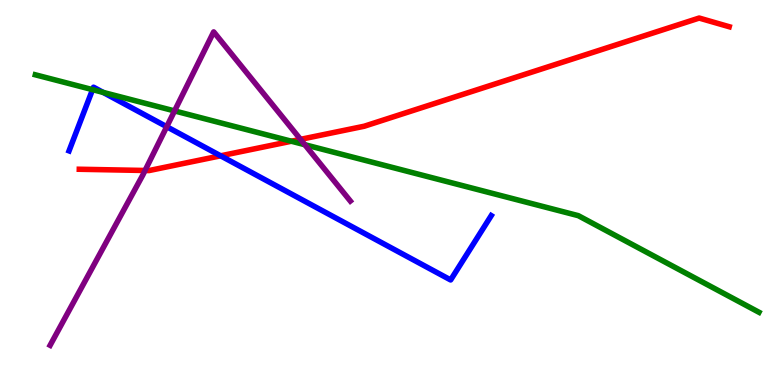[{'lines': ['blue', 'red'], 'intersections': [{'x': 2.85, 'y': 5.95}]}, {'lines': ['green', 'red'], 'intersections': [{'x': 3.76, 'y': 6.33}]}, {'lines': ['purple', 'red'], 'intersections': [{'x': 1.87, 'y': 5.57}, {'x': 3.88, 'y': 6.38}]}, {'lines': ['blue', 'green'], 'intersections': [{'x': 1.19, 'y': 7.67}, {'x': 1.33, 'y': 7.6}]}, {'lines': ['blue', 'purple'], 'intersections': [{'x': 2.15, 'y': 6.71}]}, {'lines': ['green', 'purple'], 'intersections': [{'x': 2.25, 'y': 7.12}, {'x': 3.93, 'y': 6.24}]}]